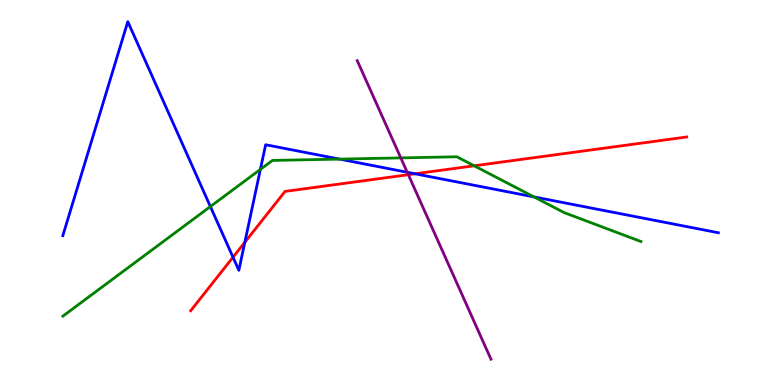[{'lines': ['blue', 'red'], 'intersections': [{'x': 3.01, 'y': 3.32}, {'x': 3.16, 'y': 3.71}, {'x': 5.36, 'y': 5.49}]}, {'lines': ['green', 'red'], 'intersections': [{'x': 6.12, 'y': 5.69}]}, {'lines': ['purple', 'red'], 'intersections': [{'x': 5.27, 'y': 5.46}]}, {'lines': ['blue', 'green'], 'intersections': [{'x': 2.71, 'y': 4.64}, {'x': 3.36, 'y': 5.6}, {'x': 4.38, 'y': 5.87}, {'x': 6.89, 'y': 4.89}]}, {'lines': ['blue', 'purple'], 'intersections': [{'x': 5.25, 'y': 5.53}]}, {'lines': ['green', 'purple'], 'intersections': [{'x': 5.17, 'y': 5.9}]}]